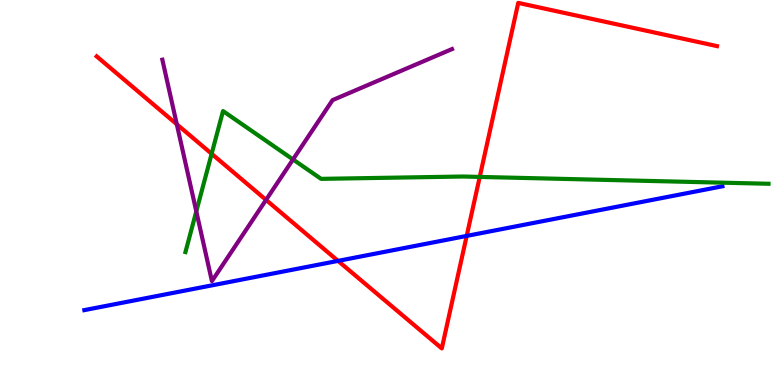[{'lines': ['blue', 'red'], 'intersections': [{'x': 4.36, 'y': 3.22}, {'x': 6.02, 'y': 3.87}]}, {'lines': ['green', 'red'], 'intersections': [{'x': 2.73, 'y': 6.01}, {'x': 6.19, 'y': 5.4}]}, {'lines': ['purple', 'red'], 'intersections': [{'x': 2.28, 'y': 6.77}, {'x': 3.43, 'y': 4.81}]}, {'lines': ['blue', 'green'], 'intersections': []}, {'lines': ['blue', 'purple'], 'intersections': []}, {'lines': ['green', 'purple'], 'intersections': [{'x': 2.53, 'y': 4.51}, {'x': 3.78, 'y': 5.86}]}]